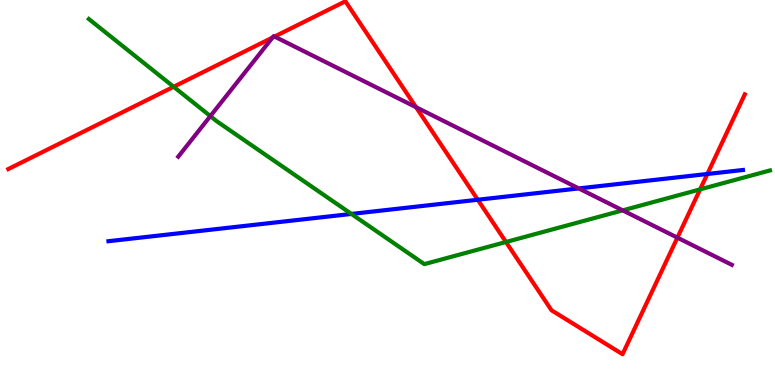[{'lines': ['blue', 'red'], 'intersections': [{'x': 6.16, 'y': 4.81}, {'x': 9.13, 'y': 5.48}]}, {'lines': ['green', 'red'], 'intersections': [{'x': 2.24, 'y': 7.75}, {'x': 6.53, 'y': 3.71}, {'x': 9.03, 'y': 5.08}]}, {'lines': ['purple', 'red'], 'intersections': [{'x': 3.52, 'y': 9.02}, {'x': 3.54, 'y': 9.05}, {'x': 5.37, 'y': 7.22}, {'x': 8.74, 'y': 3.83}]}, {'lines': ['blue', 'green'], 'intersections': [{'x': 4.53, 'y': 4.44}]}, {'lines': ['blue', 'purple'], 'intersections': [{'x': 7.47, 'y': 5.11}]}, {'lines': ['green', 'purple'], 'intersections': [{'x': 2.71, 'y': 6.98}, {'x': 8.04, 'y': 4.54}]}]